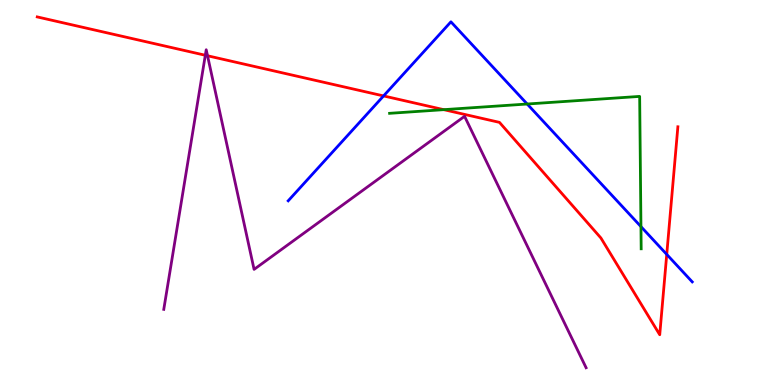[{'lines': ['blue', 'red'], 'intersections': [{'x': 4.95, 'y': 7.51}, {'x': 8.6, 'y': 3.39}]}, {'lines': ['green', 'red'], 'intersections': [{'x': 5.73, 'y': 7.15}]}, {'lines': ['purple', 'red'], 'intersections': [{'x': 2.65, 'y': 8.56}, {'x': 2.68, 'y': 8.55}]}, {'lines': ['blue', 'green'], 'intersections': [{'x': 6.8, 'y': 7.3}, {'x': 8.27, 'y': 4.11}]}, {'lines': ['blue', 'purple'], 'intersections': []}, {'lines': ['green', 'purple'], 'intersections': []}]